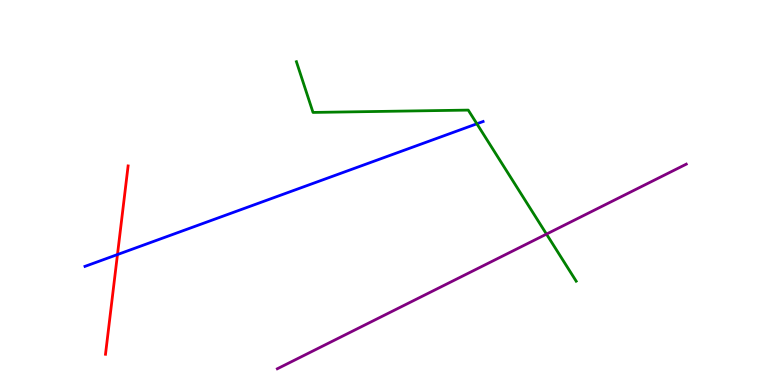[{'lines': ['blue', 'red'], 'intersections': [{'x': 1.52, 'y': 3.39}]}, {'lines': ['green', 'red'], 'intersections': []}, {'lines': ['purple', 'red'], 'intersections': []}, {'lines': ['blue', 'green'], 'intersections': [{'x': 6.15, 'y': 6.78}]}, {'lines': ['blue', 'purple'], 'intersections': []}, {'lines': ['green', 'purple'], 'intersections': [{'x': 7.05, 'y': 3.92}]}]